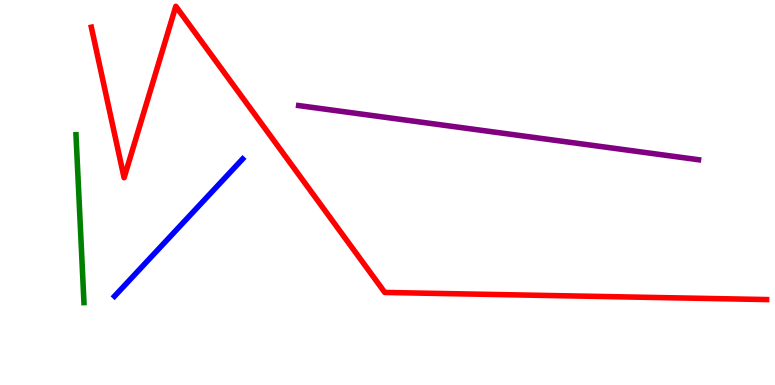[{'lines': ['blue', 'red'], 'intersections': []}, {'lines': ['green', 'red'], 'intersections': []}, {'lines': ['purple', 'red'], 'intersections': []}, {'lines': ['blue', 'green'], 'intersections': []}, {'lines': ['blue', 'purple'], 'intersections': []}, {'lines': ['green', 'purple'], 'intersections': []}]